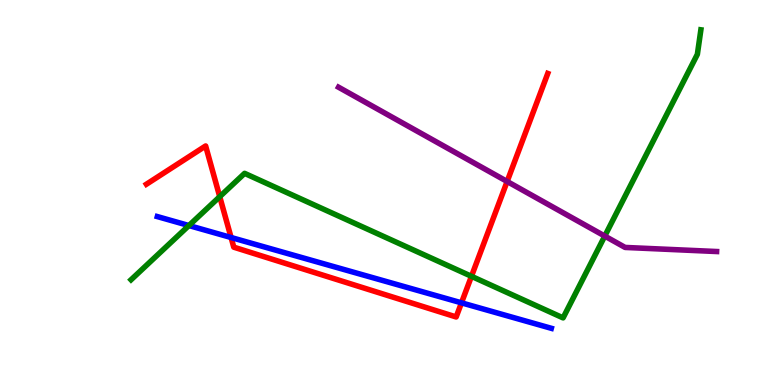[{'lines': ['blue', 'red'], 'intersections': [{'x': 2.98, 'y': 3.83}, {'x': 5.95, 'y': 2.13}]}, {'lines': ['green', 'red'], 'intersections': [{'x': 2.84, 'y': 4.89}, {'x': 6.08, 'y': 2.82}]}, {'lines': ['purple', 'red'], 'intersections': [{'x': 6.54, 'y': 5.29}]}, {'lines': ['blue', 'green'], 'intersections': [{'x': 2.44, 'y': 4.14}]}, {'lines': ['blue', 'purple'], 'intersections': []}, {'lines': ['green', 'purple'], 'intersections': [{'x': 7.8, 'y': 3.87}]}]